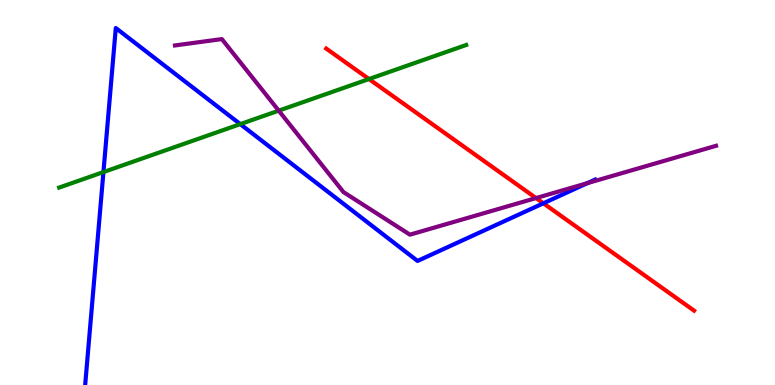[{'lines': ['blue', 'red'], 'intersections': [{'x': 7.01, 'y': 4.72}]}, {'lines': ['green', 'red'], 'intersections': [{'x': 4.76, 'y': 7.95}]}, {'lines': ['purple', 'red'], 'intersections': [{'x': 6.92, 'y': 4.86}]}, {'lines': ['blue', 'green'], 'intersections': [{'x': 1.33, 'y': 5.53}, {'x': 3.1, 'y': 6.78}]}, {'lines': ['blue', 'purple'], 'intersections': [{'x': 7.58, 'y': 5.24}]}, {'lines': ['green', 'purple'], 'intersections': [{'x': 3.6, 'y': 7.13}]}]